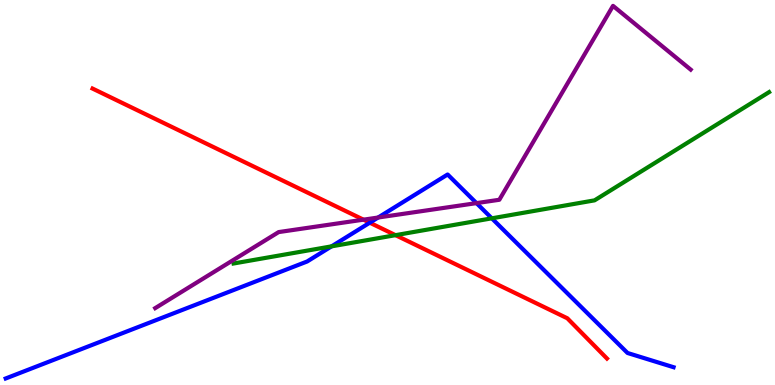[{'lines': ['blue', 'red'], 'intersections': [{'x': 4.77, 'y': 4.22}]}, {'lines': ['green', 'red'], 'intersections': [{'x': 5.1, 'y': 3.89}]}, {'lines': ['purple', 'red'], 'intersections': [{'x': 4.69, 'y': 4.29}]}, {'lines': ['blue', 'green'], 'intersections': [{'x': 4.28, 'y': 3.6}, {'x': 6.35, 'y': 4.33}]}, {'lines': ['blue', 'purple'], 'intersections': [{'x': 4.88, 'y': 4.35}, {'x': 6.15, 'y': 4.72}]}, {'lines': ['green', 'purple'], 'intersections': []}]